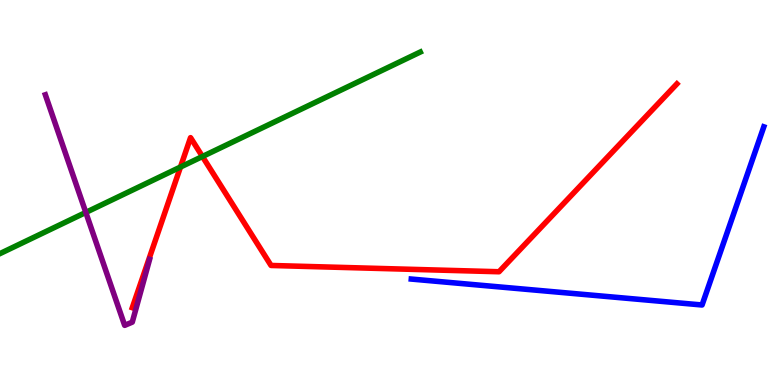[{'lines': ['blue', 'red'], 'intersections': []}, {'lines': ['green', 'red'], 'intersections': [{'x': 2.33, 'y': 5.66}, {'x': 2.61, 'y': 5.93}]}, {'lines': ['purple', 'red'], 'intersections': []}, {'lines': ['blue', 'green'], 'intersections': []}, {'lines': ['blue', 'purple'], 'intersections': []}, {'lines': ['green', 'purple'], 'intersections': [{'x': 1.11, 'y': 4.48}]}]